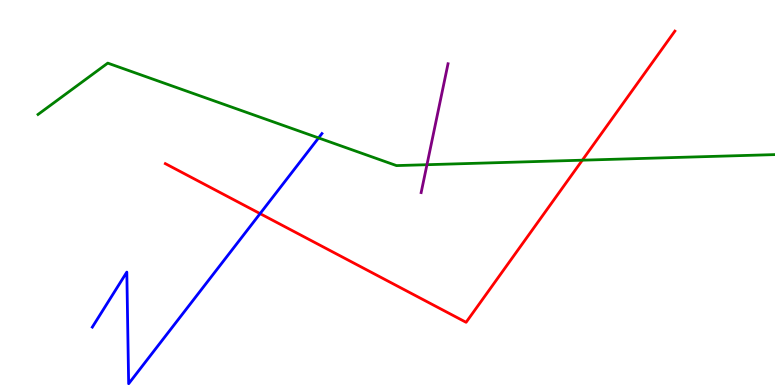[{'lines': ['blue', 'red'], 'intersections': [{'x': 3.36, 'y': 4.45}]}, {'lines': ['green', 'red'], 'intersections': [{'x': 7.51, 'y': 5.84}]}, {'lines': ['purple', 'red'], 'intersections': []}, {'lines': ['blue', 'green'], 'intersections': [{'x': 4.11, 'y': 6.42}]}, {'lines': ['blue', 'purple'], 'intersections': []}, {'lines': ['green', 'purple'], 'intersections': [{'x': 5.51, 'y': 5.72}]}]